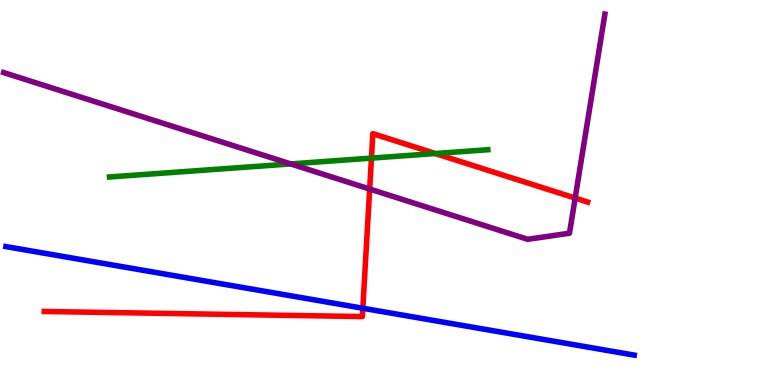[{'lines': ['blue', 'red'], 'intersections': [{'x': 4.68, 'y': 1.99}]}, {'lines': ['green', 'red'], 'intersections': [{'x': 4.79, 'y': 5.89}, {'x': 5.62, 'y': 6.01}]}, {'lines': ['purple', 'red'], 'intersections': [{'x': 4.77, 'y': 5.09}, {'x': 7.42, 'y': 4.86}]}, {'lines': ['blue', 'green'], 'intersections': []}, {'lines': ['blue', 'purple'], 'intersections': []}, {'lines': ['green', 'purple'], 'intersections': [{'x': 3.75, 'y': 5.74}]}]